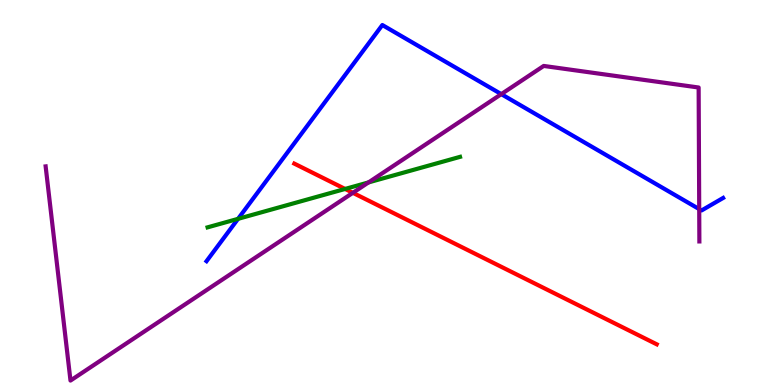[{'lines': ['blue', 'red'], 'intersections': []}, {'lines': ['green', 'red'], 'intersections': [{'x': 4.45, 'y': 5.09}]}, {'lines': ['purple', 'red'], 'intersections': [{'x': 4.55, 'y': 4.99}]}, {'lines': ['blue', 'green'], 'intersections': [{'x': 3.07, 'y': 4.32}]}, {'lines': ['blue', 'purple'], 'intersections': [{'x': 6.47, 'y': 7.55}, {'x': 9.02, 'y': 4.57}]}, {'lines': ['green', 'purple'], 'intersections': [{'x': 4.76, 'y': 5.26}]}]